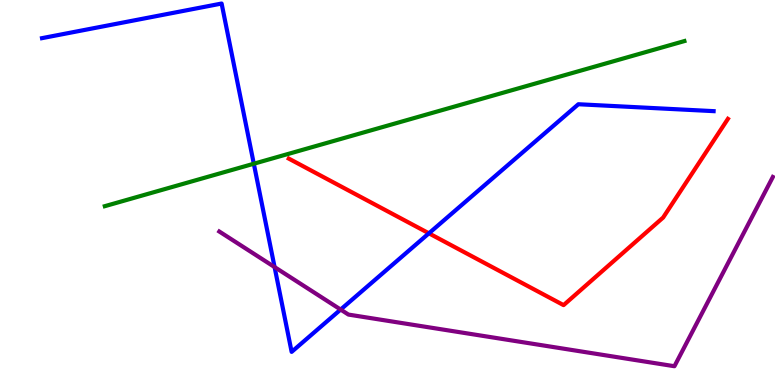[{'lines': ['blue', 'red'], 'intersections': [{'x': 5.53, 'y': 3.94}]}, {'lines': ['green', 'red'], 'intersections': []}, {'lines': ['purple', 'red'], 'intersections': []}, {'lines': ['blue', 'green'], 'intersections': [{'x': 3.28, 'y': 5.75}]}, {'lines': ['blue', 'purple'], 'intersections': [{'x': 3.54, 'y': 3.06}, {'x': 4.4, 'y': 1.96}]}, {'lines': ['green', 'purple'], 'intersections': []}]